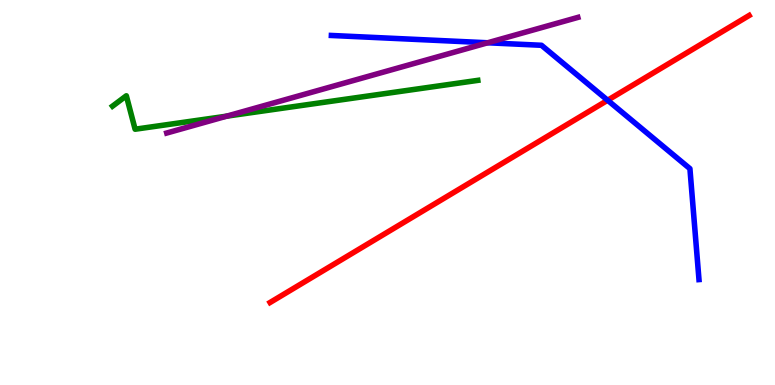[{'lines': ['blue', 'red'], 'intersections': [{'x': 7.84, 'y': 7.4}]}, {'lines': ['green', 'red'], 'intersections': []}, {'lines': ['purple', 'red'], 'intersections': []}, {'lines': ['blue', 'green'], 'intersections': []}, {'lines': ['blue', 'purple'], 'intersections': [{'x': 6.29, 'y': 8.89}]}, {'lines': ['green', 'purple'], 'intersections': [{'x': 2.92, 'y': 6.98}]}]